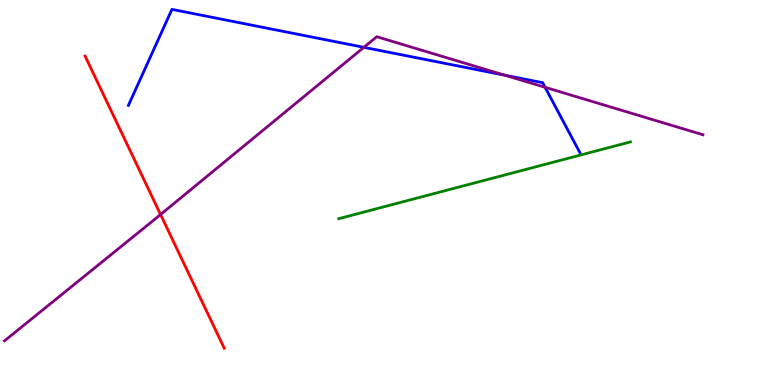[{'lines': ['blue', 'red'], 'intersections': []}, {'lines': ['green', 'red'], 'intersections': []}, {'lines': ['purple', 'red'], 'intersections': [{'x': 2.07, 'y': 4.43}]}, {'lines': ['blue', 'green'], 'intersections': []}, {'lines': ['blue', 'purple'], 'intersections': [{'x': 4.7, 'y': 8.77}, {'x': 6.51, 'y': 8.05}, {'x': 7.03, 'y': 7.73}]}, {'lines': ['green', 'purple'], 'intersections': []}]